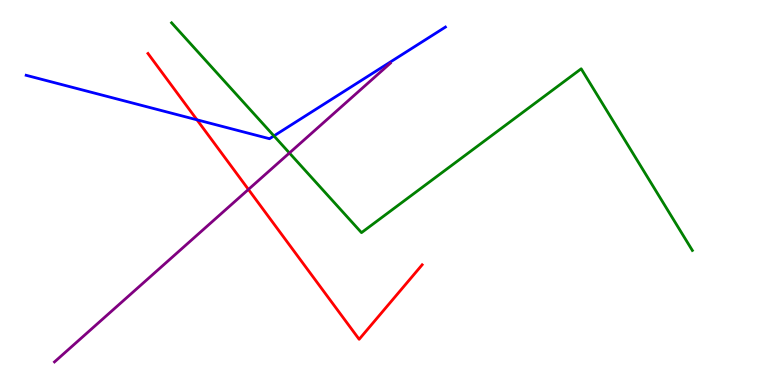[{'lines': ['blue', 'red'], 'intersections': [{'x': 2.54, 'y': 6.89}]}, {'lines': ['green', 'red'], 'intersections': []}, {'lines': ['purple', 'red'], 'intersections': [{'x': 3.21, 'y': 5.08}]}, {'lines': ['blue', 'green'], 'intersections': [{'x': 3.53, 'y': 6.47}]}, {'lines': ['blue', 'purple'], 'intersections': []}, {'lines': ['green', 'purple'], 'intersections': [{'x': 3.73, 'y': 6.03}]}]